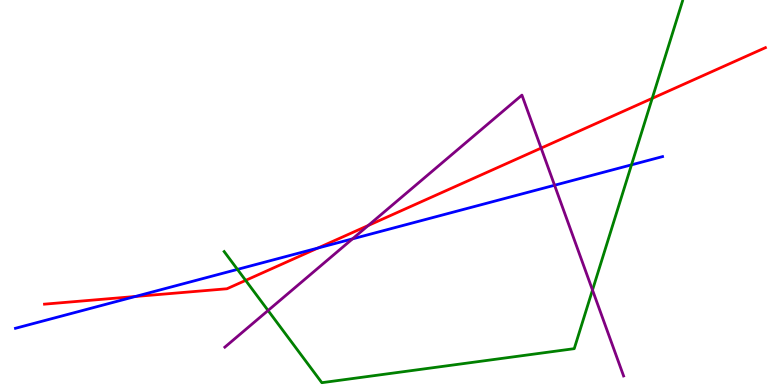[{'lines': ['blue', 'red'], 'intersections': [{'x': 1.75, 'y': 2.3}, {'x': 4.1, 'y': 3.56}]}, {'lines': ['green', 'red'], 'intersections': [{'x': 3.17, 'y': 2.72}, {'x': 8.42, 'y': 7.45}]}, {'lines': ['purple', 'red'], 'intersections': [{'x': 4.75, 'y': 4.14}, {'x': 6.98, 'y': 6.15}]}, {'lines': ['blue', 'green'], 'intersections': [{'x': 3.06, 'y': 3.0}, {'x': 8.15, 'y': 5.72}]}, {'lines': ['blue', 'purple'], 'intersections': [{'x': 4.55, 'y': 3.8}, {'x': 7.16, 'y': 5.19}]}, {'lines': ['green', 'purple'], 'intersections': [{'x': 3.46, 'y': 1.94}, {'x': 7.65, 'y': 2.47}]}]